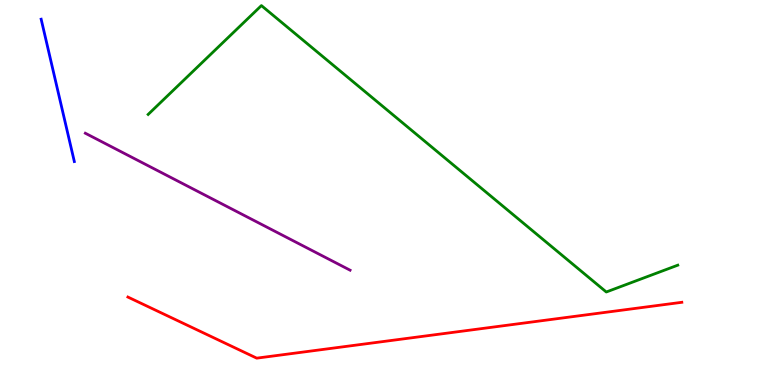[{'lines': ['blue', 'red'], 'intersections': []}, {'lines': ['green', 'red'], 'intersections': []}, {'lines': ['purple', 'red'], 'intersections': []}, {'lines': ['blue', 'green'], 'intersections': []}, {'lines': ['blue', 'purple'], 'intersections': []}, {'lines': ['green', 'purple'], 'intersections': []}]